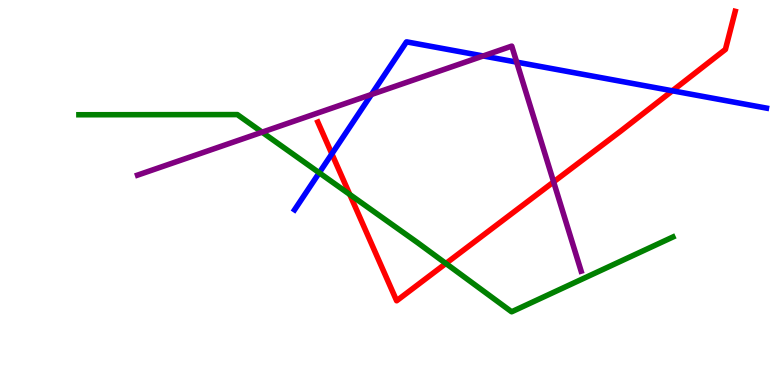[{'lines': ['blue', 'red'], 'intersections': [{'x': 4.28, 'y': 6.0}, {'x': 8.68, 'y': 7.64}]}, {'lines': ['green', 'red'], 'intersections': [{'x': 4.51, 'y': 4.95}, {'x': 5.75, 'y': 3.16}]}, {'lines': ['purple', 'red'], 'intersections': [{'x': 7.14, 'y': 5.28}]}, {'lines': ['blue', 'green'], 'intersections': [{'x': 4.12, 'y': 5.51}]}, {'lines': ['blue', 'purple'], 'intersections': [{'x': 4.79, 'y': 7.55}, {'x': 6.23, 'y': 8.55}, {'x': 6.67, 'y': 8.39}]}, {'lines': ['green', 'purple'], 'intersections': [{'x': 3.38, 'y': 6.57}]}]